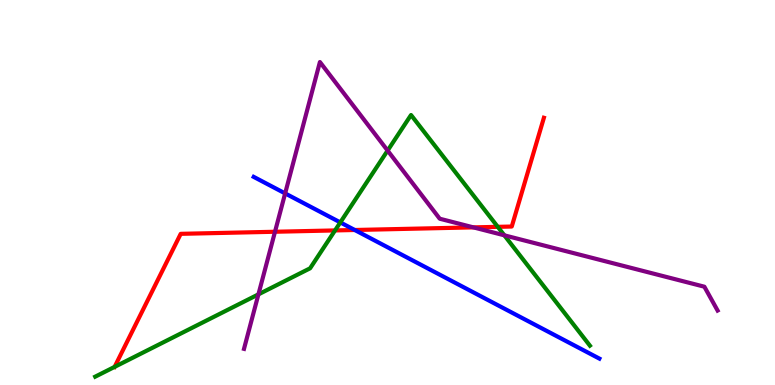[{'lines': ['blue', 'red'], 'intersections': [{'x': 4.58, 'y': 4.03}]}, {'lines': ['green', 'red'], 'intersections': [{'x': 1.48, 'y': 0.471}, {'x': 4.32, 'y': 4.01}, {'x': 6.42, 'y': 4.11}]}, {'lines': ['purple', 'red'], 'intersections': [{'x': 3.55, 'y': 3.98}, {'x': 6.11, 'y': 4.09}]}, {'lines': ['blue', 'green'], 'intersections': [{'x': 4.39, 'y': 4.22}]}, {'lines': ['blue', 'purple'], 'intersections': [{'x': 3.68, 'y': 4.98}]}, {'lines': ['green', 'purple'], 'intersections': [{'x': 3.33, 'y': 2.35}, {'x': 5.0, 'y': 6.09}, {'x': 6.51, 'y': 3.89}]}]